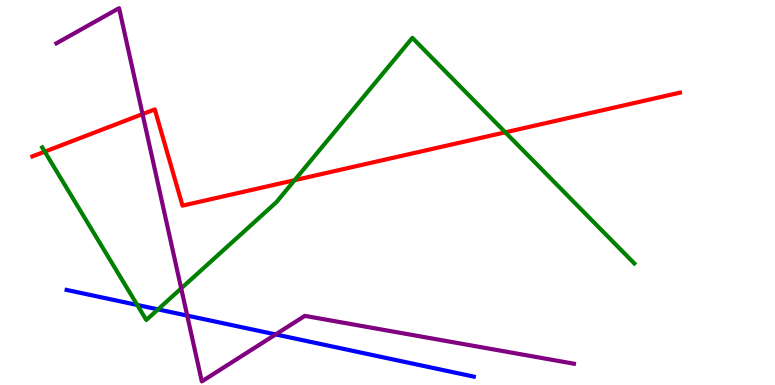[{'lines': ['blue', 'red'], 'intersections': []}, {'lines': ['green', 'red'], 'intersections': [{'x': 0.577, 'y': 6.06}, {'x': 3.8, 'y': 5.32}, {'x': 6.52, 'y': 6.56}]}, {'lines': ['purple', 'red'], 'intersections': [{'x': 1.84, 'y': 7.04}]}, {'lines': ['blue', 'green'], 'intersections': [{'x': 1.77, 'y': 2.08}, {'x': 2.04, 'y': 1.96}]}, {'lines': ['blue', 'purple'], 'intersections': [{'x': 2.42, 'y': 1.8}, {'x': 3.56, 'y': 1.31}]}, {'lines': ['green', 'purple'], 'intersections': [{'x': 2.34, 'y': 2.51}]}]